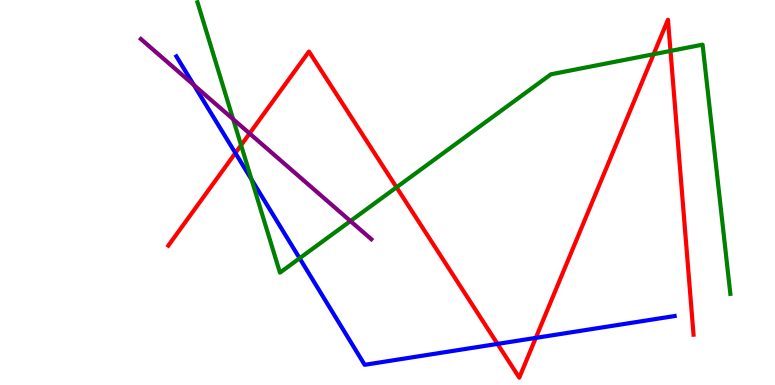[{'lines': ['blue', 'red'], 'intersections': [{'x': 3.04, 'y': 6.02}, {'x': 6.42, 'y': 1.07}, {'x': 6.91, 'y': 1.22}]}, {'lines': ['green', 'red'], 'intersections': [{'x': 3.11, 'y': 6.23}, {'x': 5.12, 'y': 5.13}, {'x': 8.43, 'y': 8.59}, {'x': 8.65, 'y': 8.68}]}, {'lines': ['purple', 'red'], 'intersections': [{'x': 3.22, 'y': 6.53}]}, {'lines': ['blue', 'green'], 'intersections': [{'x': 3.25, 'y': 5.34}, {'x': 3.87, 'y': 3.29}]}, {'lines': ['blue', 'purple'], 'intersections': [{'x': 2.5, 'y': 7.79}]}, {'lines': ['green', 'purple'], 'intersections': [{'x': 3.01, 'y': 6.9}, {'x': 4.52, 'y': 4.26}]}]